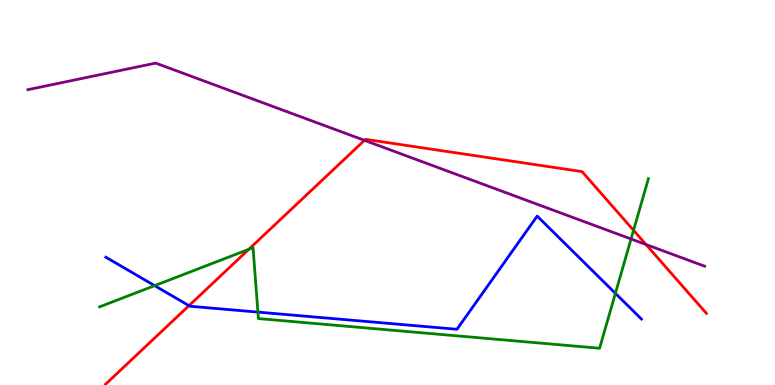[{'lines': ['blue', 'red'], 'intersections': [{'x': 2.44, 'y': 2.06}]}, {'lines': ['green', 'red'], 'intersections': [{'x': 3.21, 'y': 3.52}, {'x': 8.17, 'y': 4.02}]}, {'lines': ['purple', 'red'], 'intersections': [{'x': 4.7, 'y': 6.35}, {'x': 8.34, 'y': 3.65}]}, {'lines': ['blue', 'green'], 'intersections': [{'x': 2.0, 'y': 2.58}, {'x': 3.33, 'y': 1.89}, {'x': 7.94, 'y': 2.38}]}, {'lines': ['blue', 'purple'], 'intersections': []}, {'lines': ['green', 'purple'], 'intersections': [{'x': 8.14, 'y': 3.79}]}]